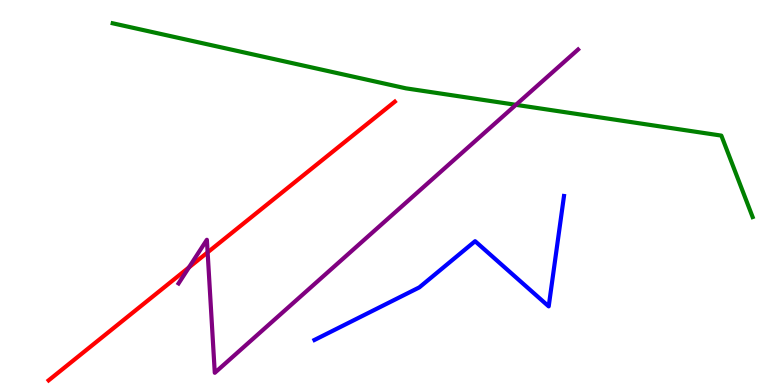[{'lines': ['blue', 'red'], 'intersections': []}, {'lines': ['green', 'red'], 'intersections': []}, {'lines': ['purple', 'red'], 'intersections': [{'x': 2.44, 'y': 3.05}, {'x': 2.68, 'y': 3.44}]}, {'lines': ['blue', 'green'], 'intersections': []}, {'lines': ['blue', 'purple'], 'intersections': []}, {'lines': ['green', 'purple'], 'intersections': [{'x': 6.66, 'y': 7.28}]}]